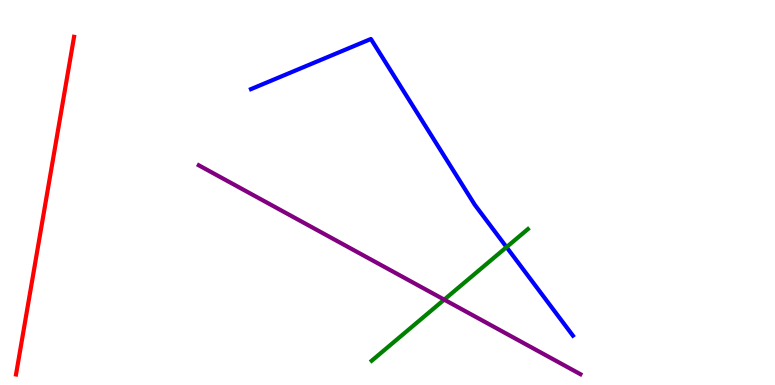[{'lines': ['blue', 'red'], 'intersections': []}, {'lines': ['green', 'red'], 'intersections': []}, {'lines': ['purple', 'red'], 'intersections': []}, {'lines': ['blue', 'green'], 'intersections': [{'x': 6.54, 'y': 3.58}]}, {'lines': ['blue', 'purple'], 'intersections': []}, {'lines': ['green', 'purple'], 'intersections': [{'x': 5.73, 'y': 2.22}]}]